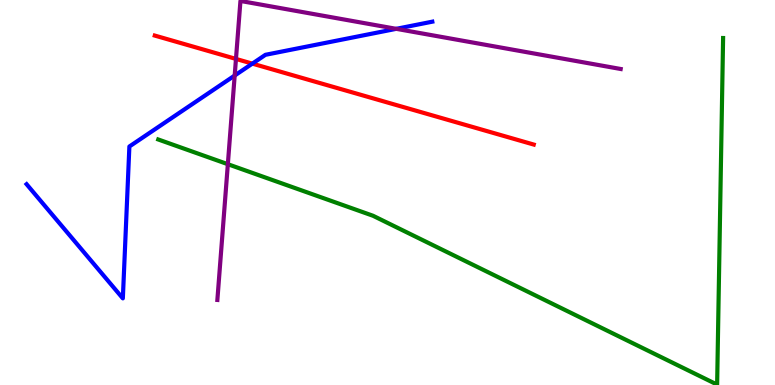[{'lines': ['blue', 'red'], 'intersections': [{'x': 3.26, 'y': 8.35}]}, {'lines': ['green', 'red'], 'intersections': []}, {'lines': ['purple', 'red'], 'intersections': [{'x': 3.04, 'y': 8.47}]}, {'lines': ['blue', 'green'], 'intersections': []}, {'lines': ['blue', 'purple'], 'intersections': [{'x': 3.03, 'y': 8.04}, {'x': 5.11, 'y': 9.25}]}, {'lines': ['green', 'purple'], 'intersections': [{'x': 2.94, 'y': 5.74}]}]